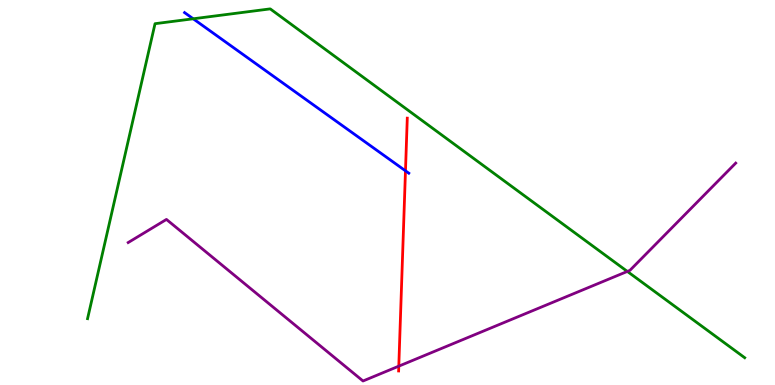[{'lines': ['blue', 'red'], 'intersections': [{'x': 5.23, 'y': 5.56}]}, {'lines': ['green', 'red'], 'intersections': []}, {'lines': ['purple', 'red'], 'intersections': [{'x': 5.15, 'y': 0.489}]}, {'lines': ['blue', 'green'], 'intersections': [{'x': 2.49, 'y': 9.51}]}, {'lines': ['blue', 'purple'], 'intersections': []}, {'lines': ['green', 'purple'], 'intersections': [{'x': 8.09, 'y': 2.95}]}]